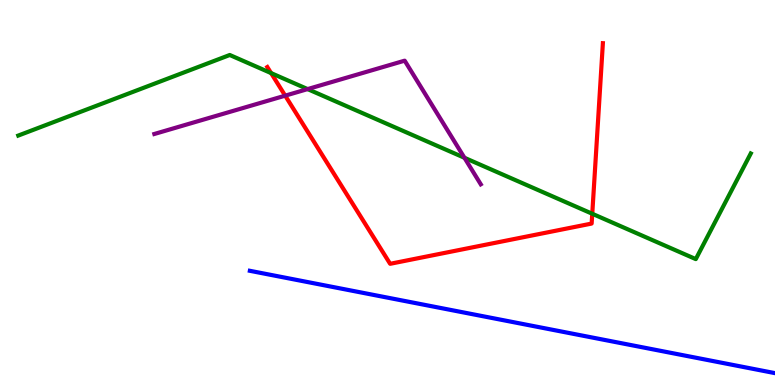[{'lines': ['blue', 'red'], 'intersections': []}, {'lines': ['green', 'red'], 'intersections': [{'x': 3.5, 'y': 8.1}, {'x': 7.64, 'y': 4.45}]}, {'lines': ['purple', 'red'], 'intersections': [{'x': 3.68, 'y': 7.52}]}, {'lines': ['blue', 'green'], 'intersections': []}, {'lines': ['blue', 'purple'], 'intersections': []}, {'lines': ['green', 'purple'], 'intersections': [{'x': 3.97, 'y': 7.69}, {'x': 5.99, 'y': 5.9}]}]